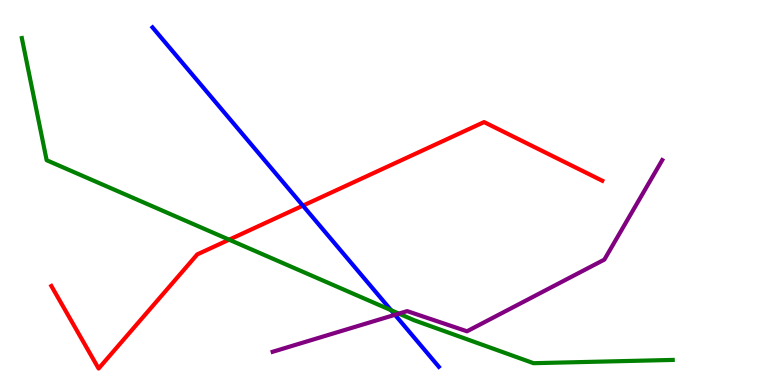[{'lines': ['blue', 'red'], 'intersections': [{'x': 3.91, 'y': 4.66}]}, {'lines': ['green', 'red'], 'intersections': [{'x': 2.96, 'y': 3.77}]}, {'lines': ['purple', 'red'], 'intersections': []}, {'lines': ['blue', 'green'], 'intersections': [{'x': 5.05, 'y': 1.94}]}, {'lines': ['blue', 'purple'], 'intersections': [{'x': 5.1, 'y': 1.82}]}, {'lines': ['green', 'purple'], 'intersections': [{'x': 5.15, 'y': 1.85}]}]